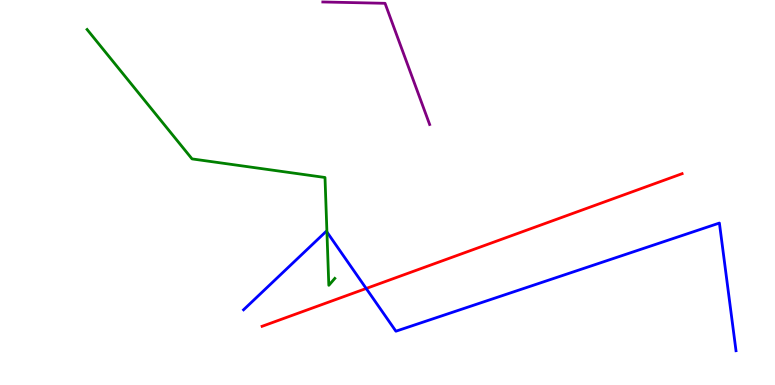[{'lines': ['blue', 'red'], 'intersections': [{'x': 4.73, 'y': 2.51}]}, {'lines': ['green', 'red'], 'intersections': []}, {'lines': ['purple', 'red'], 'intersections': []}, {'lines': ['blue', 'green'], 'intersections': [{'x': 4.22, 'y': 3.97}]}, {'lines': ['blue', 'purple'], 'intersections': []}, {'lines': ['green', 'purple'], 'intersections': []}]